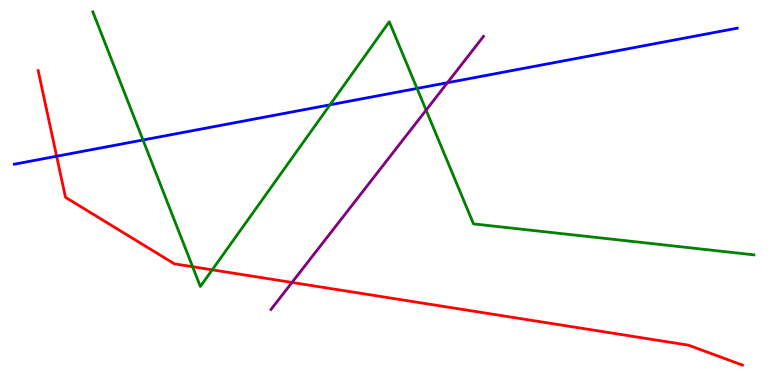[{'lines': ['blue', 'red'], 'intersections': [{'x': 0.731, 'y': 5.94}]}, {'lines': ['green', 'red'], 'intersections': [{'x': 2.49, 'y': 3.07}, {'x': 2.74, 'y': 2.99}]}, {'lines': ['purple', 'red'], 'intersections': [{'x': 3.77, 'y': 2.66}]}, {'lines': ['blue', 'green'], 'intersections': [{'x': 1.85, 'y': 6.36}, {'x': 4.26, 'y': 7.28}, {'x': 5.38, 'y': 7.7}]}, {'lines': ['blue', 'purple'], 'intersections': [{'x': 5.77, 'y': 7.85}]}, {'lines': ['green', 'purple'], 'intersections': [{'x': 5.5, 'y': 7.14}]}]